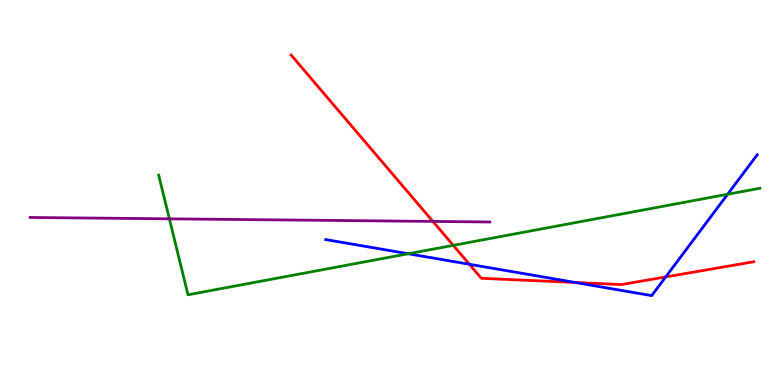[{'lines': ['blue', 'red'], 'intersections': [{'x': 6.06, 'y': 3.14}, {'x': 7.42, 'y': 2.66}, {'x': 8.59, 'y': 2.81}]}, {'lines': ['green', 'red'], 'intersections': [{'x': 5.85, 'y': 3.63}]}, {'lines': ['purple', 'red'], 'intersections': [{'x': 5.59, 'y': 4.25}]}, {'lines': ['blue', 'green'], 'intersections': [{'x': 5.27, 'y': 3.41}, {'x': 9.39, 'y': 4.95}]}, {'lines': ['blue', 'purple'], 'intersections': []}, {'lines': ['green', 'purple'], 'intersections': [{'x': 2.19, 'y': 4.32}]}]